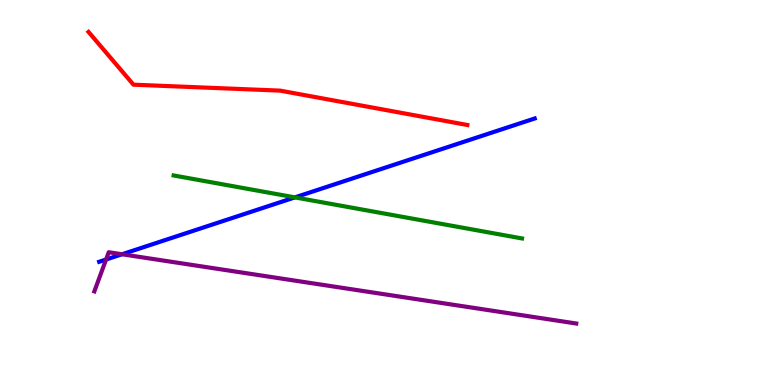[{'lines': ['blue', 'red'], 'intersections': []}, {'lines': ['green', 'red'], 'intersections': []}, {'lines': ['purple', 'red'], 'intersections': []}, {'lines': ['blue', 'green'], 'intersections': [{'x': 3.81, 'y': 4.87}]}, {'lines': ['blue', 'purple'], 'intersections': [{'x': 1.37, 'y': 3.26}, {'x': 1.57, 'y': 3.4}]}, {'lines': ['green', 'purple'], 'intersections': []}]